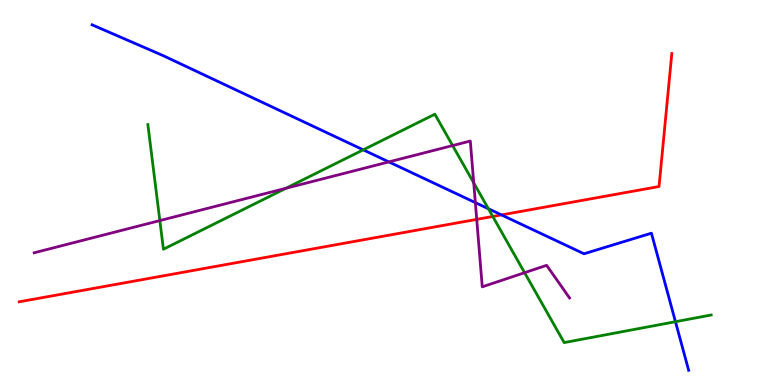[{'lines': ['blue', 'red'], 'intersections': [{'x': 6.47, 'y': 4.42}]}, {'lines': ['green', 'red'], 'intersections': [{'x': 6.36, 'y': 4.38}]}, {'lines': ['purple', 'red'], 'intersections': [{'x': 6.15, 'y': 4.3}]}, {'lines': ['blue', 'green'], 'intersections': [{'x': 4.69, 'y': 6.11}, {'x': 6.3, 'y': 4.58}, {'x': 8.72, 'y': 1.64}]}, {'lines': ['blue', 'purple'], 'intersections': [{'x': 5.02, 'y': 5.79}, {'x': 6.13, 'y': 4.74}]}, {'lines': ['green', 'purple'], 'intersections': [{'x': 2.06, 'y': 4.27}, {'x': 3.69, 'y': 5.11}, {'x': 5.84, 'y': 6.22}, {'x': 6.11, 'y': 5.25}, {'x': 6.77, 'y': 2.92}]}]